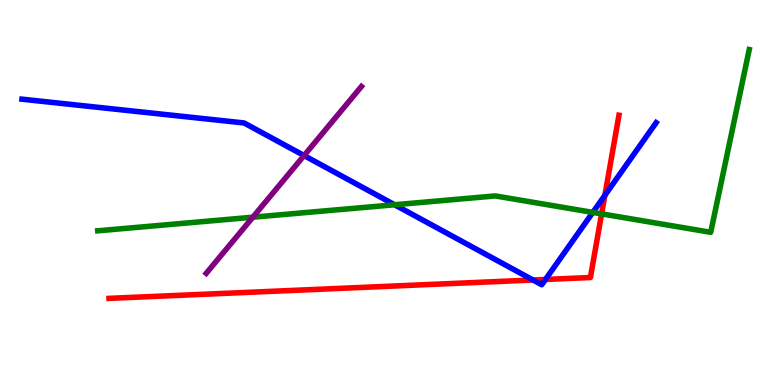[{'lines': ['blue', 'red'], 'intersections': [{'x': 6.88, 'y': 2.73}, {'x': 7.04, 'y': 2.74}, {'x': 7.8, 'y': 4.93}]}, {'lines': ['green', 'red'], 'intersections': [{'x': 7.76, 'y': 4.44}]}, {'lines': ['purple', 'red'], 'intersections': []}, {'lines': ['blue', 'green'], 'intersections': [{'x': 5.09, 'y': 4.68}, {'x': 7.65, 'y': 4.48}]}, {'lines': ['blue', 'purple'], 'intersections': [{'x': 3.92, 'y': 5.96}]}, {'lines': ['green', 'purple'], 'intersections': [{'x': 3.26, 'y': 4.36}]}]